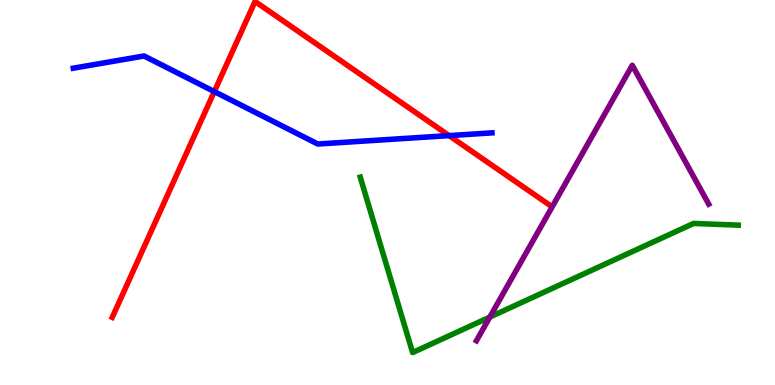[{'lines': ['blue', 'red'], 'intersections': [{'x': 2.77, 'y': 7.62}, {'x': 5.79, 'y': 6.48}]}, {'lines': ['green', 'red'], 'intersections': []}, {'lines': ['purple', 'red'], 'intersections': []}, {'lines': ['blue', 'green'], 'intersections': []}, {'lines': ['blue', 'purple'], 'intersections': []}, {'lines': ['green', 'purple'], 'intersections': [{'x': 6.32, 'y': 1.76}]}]